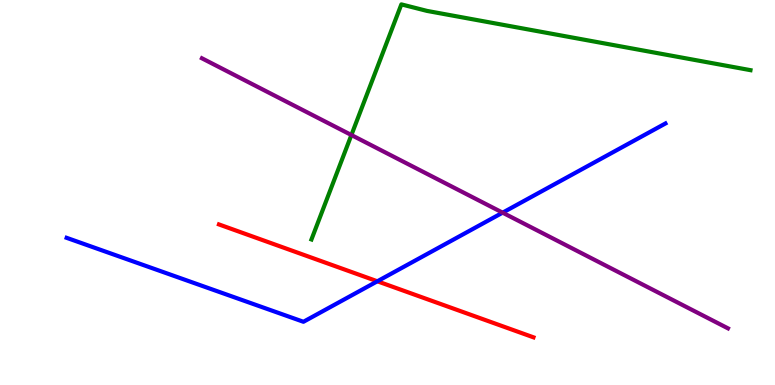[{'lines': ['blue', 'red'], 'intersections': [{'x': 4.87, 'y': 2.69}]}, {'lines': ['green', 'red'], 'intersections': []}, {'lines': ['purple', 'red'], 'intersections': []}, {'lines': ['blue', 'green'], 'intersections': []}, {'lines': ['blue', 'purple'], 'intersections': [{'x': 6.49, 'y': 4.48}]}, {'lines': ['green', 'purple'], 'intersections': [{'x': 4.53, 'y': 6.49}]}]